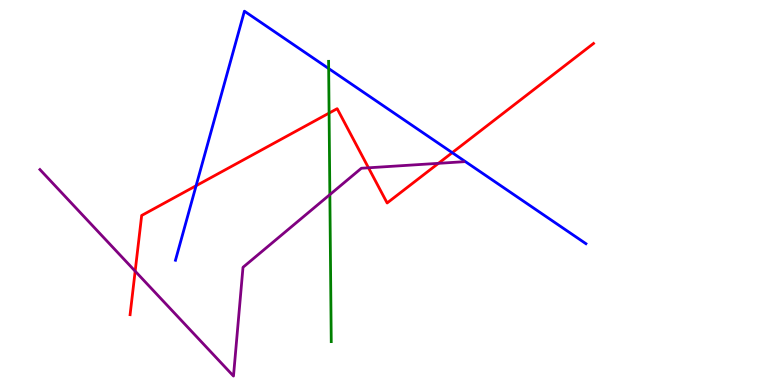[{'lines': ['blue', 'red'], 'intersections': [{'x': 2.53, 'y': 5.18}, {'x': 5.84, 'y': 6.03}]}, {'lines': ['green', 'red'], 'intersections': [{'x': 4.25, 'y': 7.06}]}, {'lines': ['purple', 'red'], 'intersections': [{'x': 1.74, 'y': 2.96}, {'x': 4.75, 'y': 5.64}, {'x': 5.66, 'y': 5.76}]}, {'lines': ['blue', 'green'], 'intersections': [{'x': 4.24, 'y': 8.22}]}, {'lines': ['blue', 'purple'], 'intersections': []}, {'lines': ['green', 'purple'], 'intersections': [{'x': 4.26, 'y': 4.94}]}]